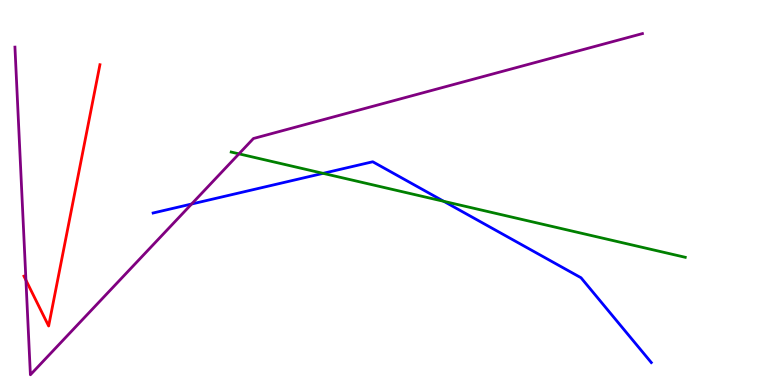[{'lines': ['blue', 'red'], 'intersections': []}, {'lines': ['green', 'red'], 'intersections': []}, {'lines': ['purple', 'red'], 'intersections': [{'x': 0.335, 'y': 2.72}]}, {'lines': ['blue', 'green'], 'intersections': [{'x': 4.17, 'y': 5.5}, {'x': 5.73, 'y': 4.77}]}, {'lines': ['blue', 'purple'], 'intersections': [{'x': 2.47, 'y': 4.7}]}, {'lines': ['green', 'purple'], 'intersections': [{'x': 3.08, 'y': 6.0}]}]